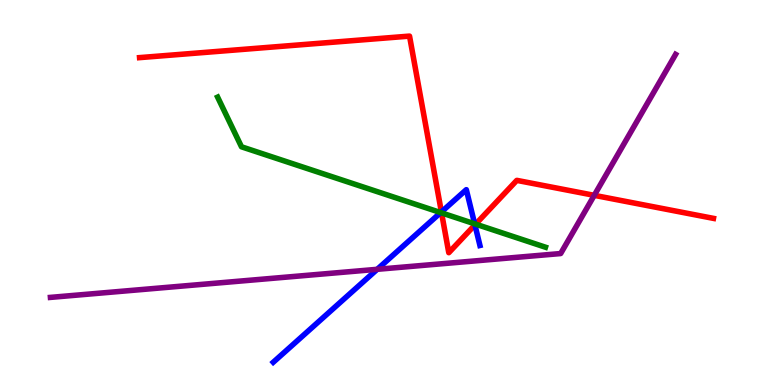[{'lines': ['blue', 'red'], 'intersections': [{'x': 5.7, 'y': 4.5}, {'x': 6.13, 'y': 4.16}]}, {'lines': ['green', 'red'], 'intersections': [{'x': 5.7, 'y': 4.47}, {'x': 6.14, 'y': 4.18}]}, {'lines': ['purple', 'red'], 'intersections': [{'x': 7.67, 'y': 4.93}]}, {'lines': ['blue', 'green'], 'intersections': [{'x': 5.69, 'y': 4.48}, {'x': 6.12, 'y': 4.19}]}, {'lines': ['blue', 'purple'], 'intersections': [{'x': 4.87, 'y': 3.0}]}, {'lines': ['green', 'purple'], 'intersections': []}]